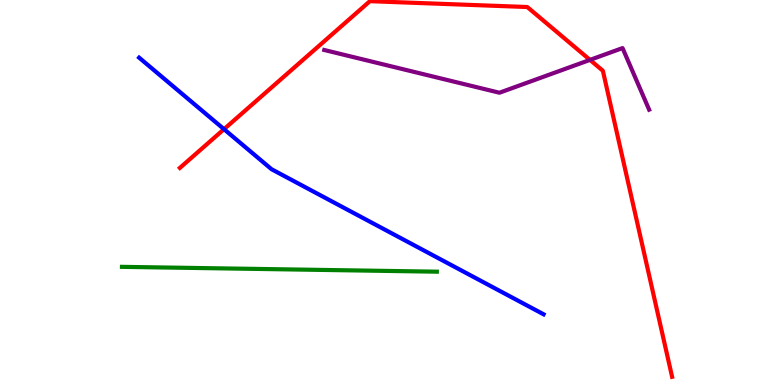[{'lines': ['blue', 'red'], 'intersections': [{'x': 2.89, 'y': 6.64}]}, {'lines': ['green', 'red'], 'intersections': []}, {'lines': ['purple', 'red'], 'intersections': [{'x': 7.61, 'y': 8.44}]}, {'lines': ['blue', 'green'], 'intersections': []}, {'lines': ['blue', 'purple'], 'intersections': []}, {'lines': ['green', 'purple'], 'intersections': []}]